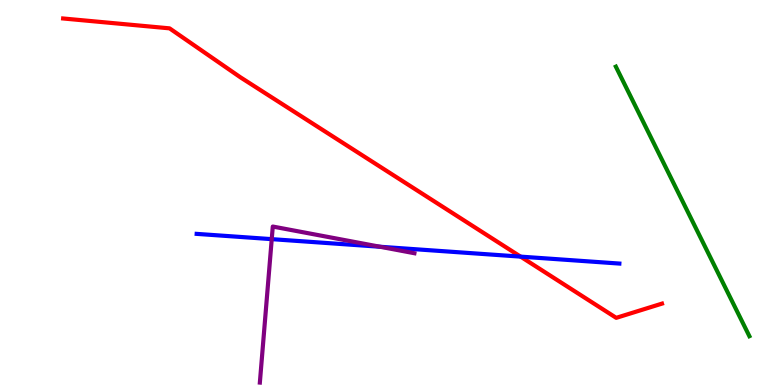[{'lines': ['blue', 'red'], 'intersections': [{'x': 6.72, 'y': 3.33}]}, {'lines': ['green', 'red'], 'intersections': []}, {'lines': ['purple', 'red'], 'intersections': []}, {'lines': ['blue', 'green'], 'intersections': []}, {'lines': ['blue', 'purple'], 'intersections': [{'x': 3.51, 'y': 3.79}, {'x': 4.9, 'y': 3.59}]}, {'lines': ['green', 'purple'], 'intersections': []}]